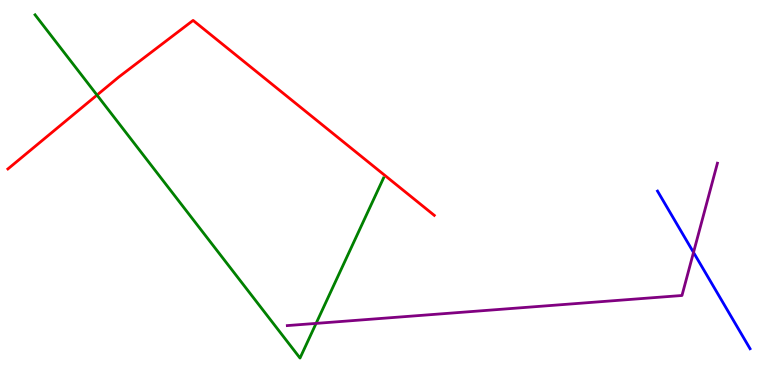[{'lines': ['blue', 'red'], 'intersections': []}, {'lines': ['green', 'red'], 'intersections': [{'x': 1.25, 'y': 7.53}]}, {'lines': ['purple', 'red'], 'intersections': []}, {'lines': ['blue', 'green'], 'intersections': []}, {'lines': ['blue', 'purple'], 'intersections': [{'x': 8.95, 'y': 3.44}]}, {'lines': ['green', 'purple'], 'intersections': [{'x': 4.08, 'y': 1.6}]}]